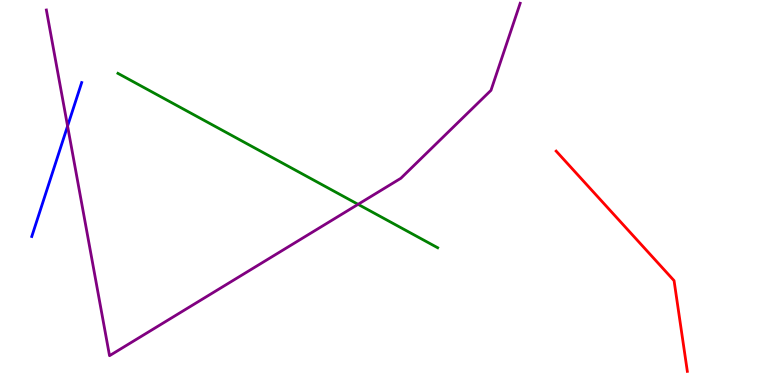[{'lines': ['blue', 'red'], 'intersections': []}, {'lines': ['green', 'red'], 'intersections': []}, {'lines': ['purple', 'red'], 'intersections': []}, {'lines': ['blue', 'green'], 'intersections': []}, {'lines': ['blue', 'purple'], 'intersections': [{'x': 0.872, 'y': 6.73}]}, {'lines': ['green', 'purple'], 'intersections': [{'x': 4.62, 'y': 4.69}]}]